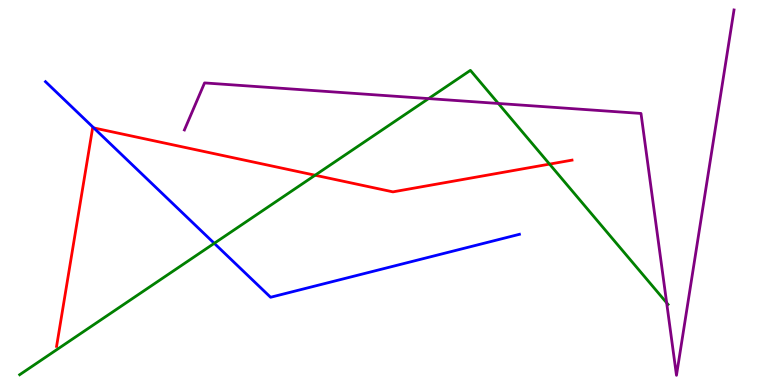[{'lines': ['blue', 'red'], 'intersections': [{'x': 1.21, 'y': 6.68}]}, {'lines': ['green', 'red'], 'intersections': [{'x': 4.07, 'y': 5.45}, {'x': 7.09, 'y': 5.74}]}, {'lines': ['purple', 'red'], 'intersections': []}, {'lines': ['blue', 'green'], 'intersections': [{'x': 2.76, 'y': 3.68}]}, {'lines': ['blue', 'purple'], 'intersections': []}, {'lines': ['green', 'purple'], 'intersections': [{'x': 5.53, 'y': 7.44}, {'x': 6.43, 'y': 7.31}, {'x': 8.6, 'y': 2.13}]}]